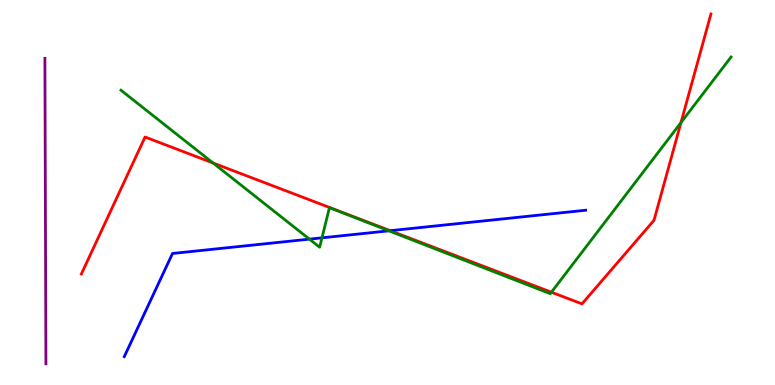[{'lines': ['blue', 'red'], 'intersections': [{'x': 5.04, 'y': 4.01}]}, {'lines': ['green', 'red'], 'intersections': [{'x': 2.75, 'y': 5.77}, {'x': 7.12, 'y': 2.41}, {'x': 8.79, 'y': 6.82}]}, {'lines': ['purple', 'red'], 'intersections': []}, {'lines': ['blue', 'green'], 'intersections': [{'x': 3.99, 'y': 3.79}, {'x': 4.15, 'y': 3.82}, {'x': 5.02, 'y': 4.0}]}, {'lines': ['blue', 'purple'], 'intersections': []}, {'lines': ['green', 'purple'], 'intersections': []}]